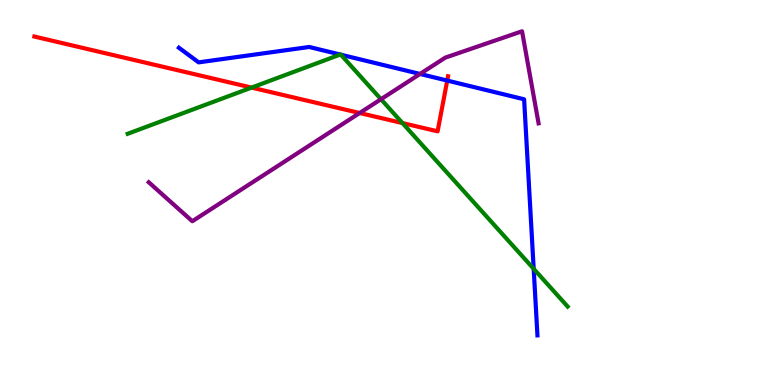[{'lines': ['blue', 'red'], 'intersections': [{'x': 5.77, 'y': 7.91}]}, {'lines': ['green', 'red'], 'intersections': [{'x': 3.25, 'y': 7.72}, {'x': 5.19, 'y': 6.8}]}, {'lines': ['purple', 'red'], 'intersections': [{'x': 4.64, 'y': 7.06}]}, {'lines': ['blue', 'green'], 'intersections': [{'x': 4.39, 'y': 8.58}, {'x': 4.4, 'y': 8.58}, {'x': 6.89, 'y': 3.02}]}, {'lines': ['blue', 'purple'], 'intersections': [{'x': 5.42, 'y': 8.08}]}, {'lines': ['green', 'purple'], 'intersections': [{'x': 4.92, 'y': 7.42}]}]